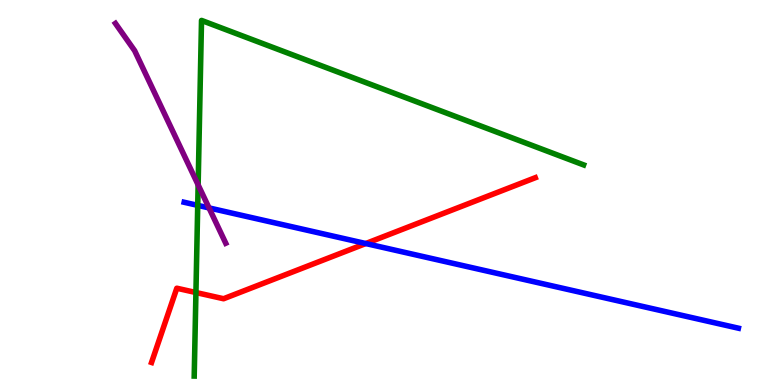[{'lines': ['blue', 'red'], 'intersections': [{'x': 4.72, 'y': 3.67}]}, {'lines': ['green', 'red'], 'intersections': [{'x': 2.53, 'y': 2.4}]}, {'lines': ['purple', 'red'], 'intersections': []}, {'lines': ['blue', 'green'], 'intersections': [{'x': 2.55, 'y': 4.67}]}, {'lines': ['blue', 'purple'], 'intersections': [{'x': 2.7, 'y': 4.6}]}, {'lines': ['green', 'purple'], 'intersections': [{'x': 2.56, 'y': 5.2}]}]